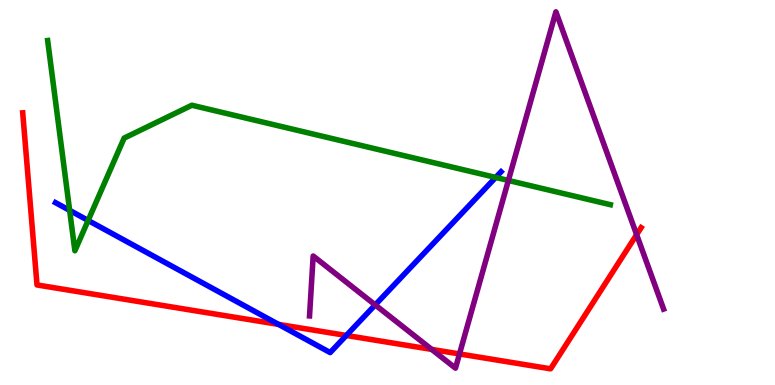[{'lines': ['blue', 'red'], 'intersections': [{'x': 3.59, 'y': 1.57}, {'x': 4.47, 'y': 1.29}]}, {'lines': ['green', 'red'], 'intersections': []}, {'lines': ['purple', 'red'], 'intersections': [{'x': 5.57, 'y': 0.925}, {'x': 5.93, 'y': 0.807}, {'x': 8.21, 'y': 3.9}]}, {'lines': ['blue', 'green'], 'intersections': [{'x': 0.899, 'y': 4.54}, {'x': 1.14, 'y': 4.27}, {'x': 6.4, 'y': 5.39}]}, {'lines': ['blue', 'purple'], 'intersections': [{'x': 4.84, 'y': 2.08}]}, {'lines': ['green', 'purple'], 'intersections': [{'x': 6.56, 'y': 5.31}]}]